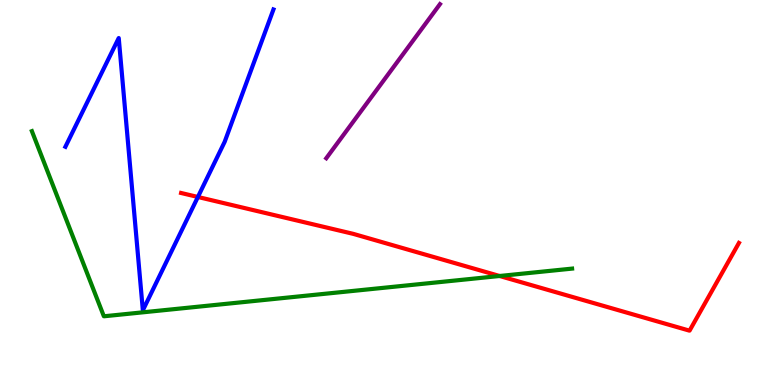[{'lines': ['blue', 'red'], 'intersections': [{'x': 2.55, 'y': 4.88}]}, {'lines': ['green', 'red'], 'intersections': [{'x': 6.45, 'y': 2.83}]}, {'lines': ['purple', 'red'], 'intersections': []}, {'lines': ['blue', 'green'], 'intersections': []}, {'lines': ['blue', 'purple'], 'intersections': []}, {'lines': ['green', 'purple'], 'intersections': []}]